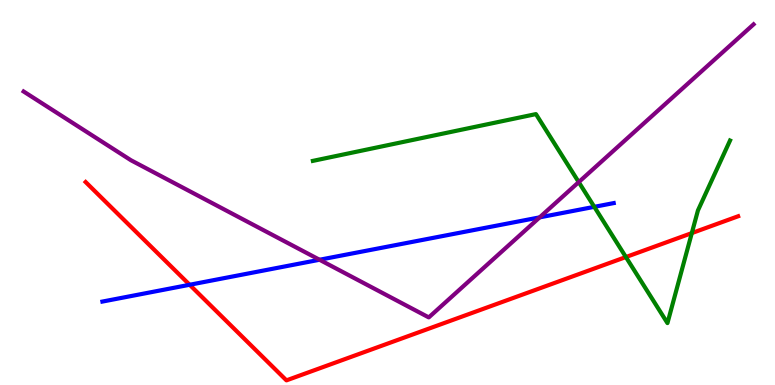[{'lines': ['blue', 'red'], 'intersections': [{'x': 2.45, 'y': 2.6}]}, {'lines': ['green', 'red'], 'intersections': [{'x': 8.08, 'y': 3.32}, {'x': 8.93, 'y': 3.95}]}, {'lines': ['purple', 'red'], 'intersections': []}, {'lines': ['blue', 'green'], 'intersections': [{'x': 7.67, 'y': 4.63}]}, {'lines': ['blue', 'purple'], 'intersections': [{'x': 4.12, 'y': 3.25}, {'x': 6.96, 'y': 4.35}]}, {'lines': ['green', 'purple'], 'intersections': [{'x': 7.47, 'y': 5.27}]}]